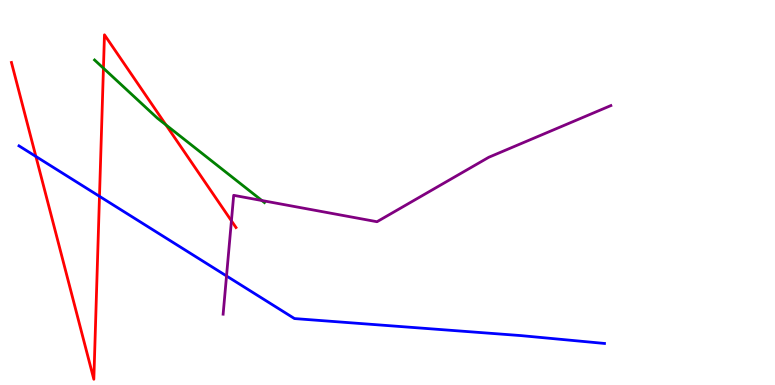[{'lines': ['blue', 'red'], 'intersections': [{'x': 0.463, 'y': 5.94}, {'x': 1.28, 'y': 4.9}]}, {'lines': ['green', 'red'], 'intersections': [{'x': 1.33, 'y': 8.23}, {'x': 2.14, 'y': 6.76}]}, {'lines': ['purple', 'red'], 'intersections': [{'x': 2.99, 'y': 4.26}]}, {'lines': ['blue', 'green'], 'intersections': []}, {'lines': ['blue', 'purple'], 'intersections': [{'x': 2.92, 'y': 2.83}]}, {'lines': ['green', 'purple'], 'intersections': [{'x': 3.38, 'y': 4.79}]}]